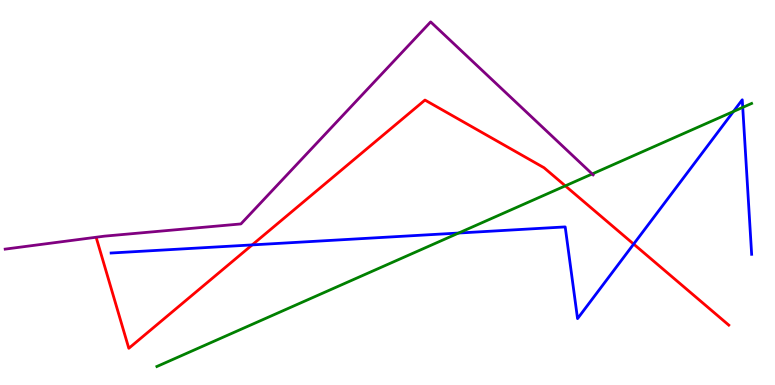[{'lines': ['blue', 'red'], 'intersections': [{'x': 3.25, 'y': 3.64}, {'x': 8.18, 'y': 3.66}]}, {'lines': ['green', 'red'], 'intersections': [{'x': 7.29, 'y': 5.17}]}, {'lines': ['purple', 'red'], 'intersections': []}, {'lines': ['blue', 'green'], 'intersections': [{'x': 5.92, 'y': 3.95}, {'x': 9.46, 'y': 7.1}, {'x': 9.58, 'y': 7.21}]}, {'lines': ['blue', 'purple'], 'intersections': []}, {'lines': ['green', 'purple'], 'intersections': [{'x': 7.64, 'y': 5.48}]}]